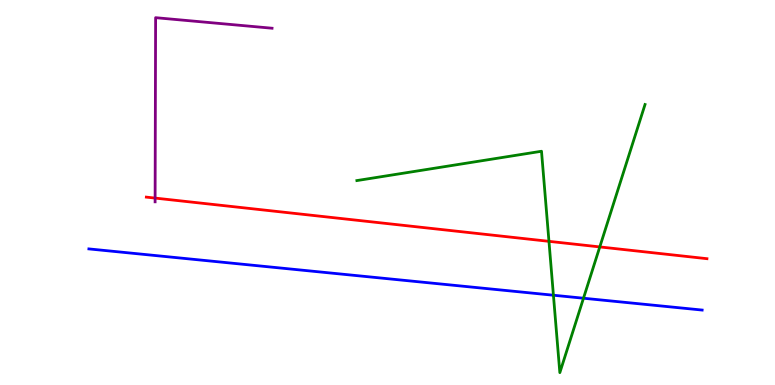[{'lines': ['blue', 'red'], 'intersections': []}, {'lines': ['green', 'red'], 'intersections': [{'x': 7.08, 'y': 3.73}, {'x': 7.74, 'y': 3.59}]}, {'lines': ['purple', 'red'], 'intersections': [{'x': 2.0, 'y': 4.85}]}, {'lines': ['blue', 'green'], 'intersections': [{'x': 7.14, 'y': 2.33}, {'x': 7.53, 'y': 2.25}]}, {'lines': ['blue', 'purple'], 'intersections': []}, {'lines': ['green', 'purple'], 'intersections': []}]